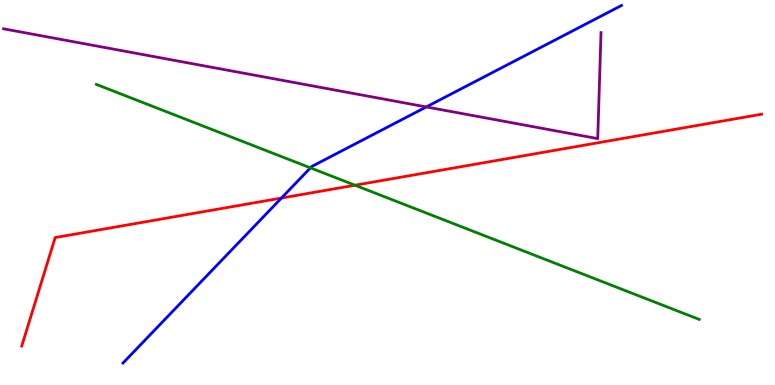[{'lines': ['blue', 'red'], 'intersections': [{'x': 3.63, 'y': 4.86}]}, {'lines': ['green', 'red'], 'intersections': [{'x': 4.58, 'y': 5.19}]}, {'lines': ['purple', 'red'], 'intersections': []}, {'lines': ['blue', 'green'], 'intersections': [{'x': 4.01, 'y': 5.64}]}, {'lines': ['blue', 'purple'], 'intersections': [{'x': 5.5, 'y': 7.22}]}, {'lines': ['green', 'purple'], 'intersections': []}]